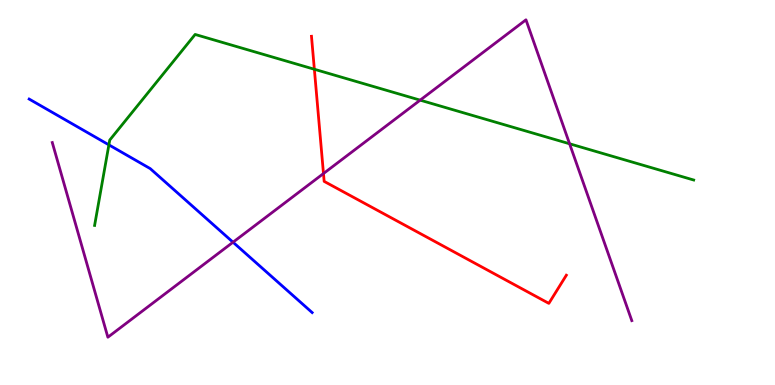[{'lines': ['blue', 'red'], 'intersections': []}, {'lines': ['green', 'red'], 'intersections': [{'x': 4.06, 'y': 8.2}]}, {'lines': ['purple', 'red'], 'intersections': [{'x': 4.17, 'y': 5.49}]}, {'lines': ['blue', 'green'], 'intersections': [{'x': 1.4, 'y': 6.24}]}, {'lines': ['blue', 'purple'], 'intersections': [{'x': 3.01, 'y': 3.71}]}, {'lines': ['green', 'purple'], 'intersections': [{'x': 5.42, 'y': 7.4}, {'x': 7.35, 'y': 6.27}]}]